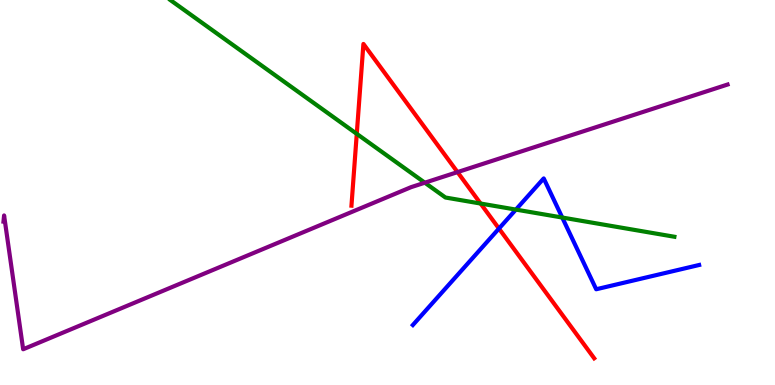[{'lines': ['blue', 'red'], 'intersections': [{'x': 6.44, 'y': 4.06}]}, {'lines': ['green', 'red'], 'intersections': [{'x': 4.6, 'y': 6.52}, {'x': 6.2, 'y': 4.71}]}, {'lines': ['purple', 'red'], 'intersections': [{'x': 5.9, 'y': 5.53}]}, {'lines': ['blue', 'green'], 'intersections': [{'x': 6.66, 'y': 4.56}, {'x': 7.25, 'y': 4.35}]}, {'lines': ['blue', 'purple'], 'intersections': []}, {'lines': ['green', 'purple'], 'intersections': [{'x': 5.48, 'y': 5.25}]}]